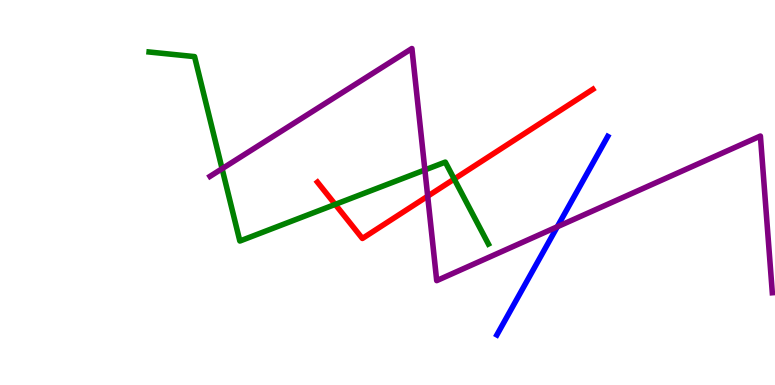[{'lines': ['blue', 'red'], 'intersections': []}, {'lines': ['green', 'red'], 'intersections': [{'x': 4.33, 'y': 4.69}, {'x': 5.86, 'y': 5.35}]}, {'lines': ['purple', 'red'], 'intersections': [{'x': 5.52, 'y': 4.9}]}, {'lines': ['blue', 'green'], 'intersections': []}, {'lines': ['blue', 'purple'], 'intersections': [{'x': 7.19, 'y': 4.11}]}, {'lines': ['green', 'purple'], 'intersections': [{'x': 2.87, 'y': 5.62}, {'x': 5.48, 'y': 5.59}]}]